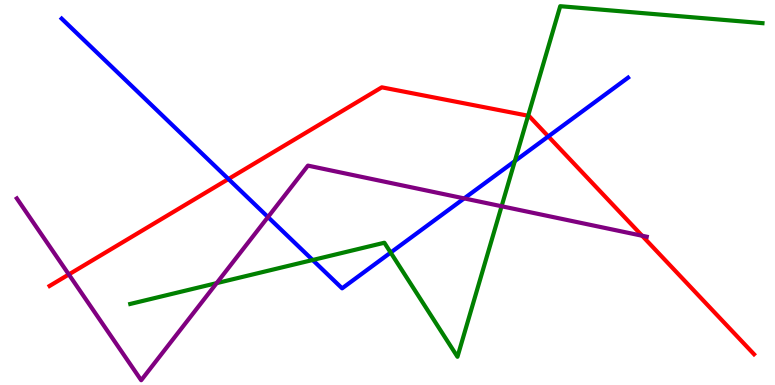[{'lines': ['blue', 'red'], 'intersections': [{'x': 2.95, 'y': 5.35}, {'x': 7.08, 'y': 6.46}]}, {'lines': ['green', 'red'], 'intersections': [{'x': 6.81, 'y': 6.99}]}, {'lines': ['purple', 'red'], 'intersections': [{'x': 0.888, 'y': 2.87}, {'x': 8.29, 'y': 3.88}]}, {'lines': ['blue', 'green'], 'intersections': [{'x': 4.03, 'y': 3.25}, {'x': 5.04, 'y': 3.44}, {'x': 6.64, 'y': 5.82}]}, {'lines': ['blue', 'purple'], 'intersections': [{'x': 3.46, 'y': 4.36}, {'x': 5.99, 'y': 4.85}]}, {'lines': ['green', 'purple'], 'intersections': [{'x': 2.8, 'y': 2.65}, {'x': 6.47, 'y': 4.64}]}]